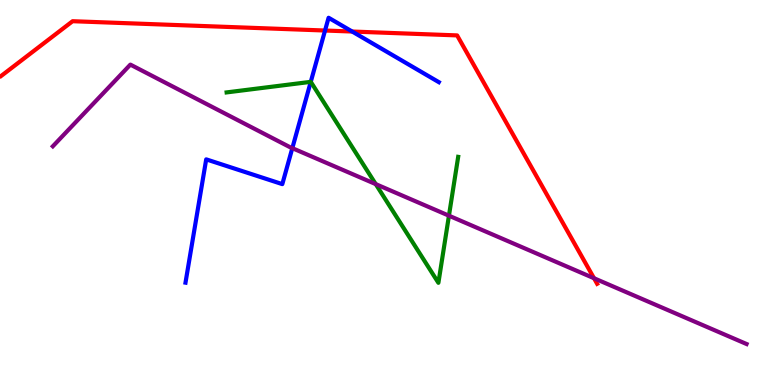[{'lines': ['blue', 'red'], 'intersections': [{'x': 4.19, 'y': 9.21}, {'x': 4.54, 'y': 9.18}]}, {'lines': ['green', 'red'], 'intersections': []}, {'lines': ['purple', 'red'], 'intersections': [{'x': 7.66, 'y': 2.77}]}, {'lines': ['blue', 'green'], 'intersections': [{'x': 4.01, 'y': 7.87}]}, {'lines': ['blue', 'purple'], 'intersections': [{'x': 3.77, 'y': 6.15}]}, {'lines': ['green', 'purple'], 'intersections': [{'x': 4.85, 'y': 5.22}, {'x': 5.79, 'y': 4.4}]}]